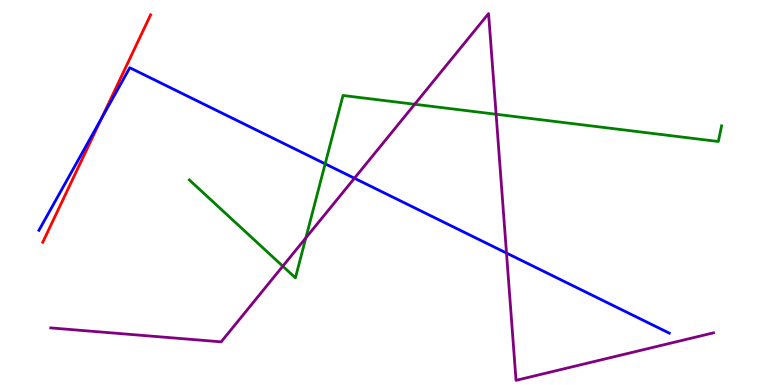[{'lines': ['blue', 'red'], 'intersections': [{'x': 1.31, 'y': 6.92}]}, {'lines': ['green', 'red'], 'intersections': []}, {'lines': ['purple', 'red'], 'intersections': []}, {'lines': ['blue', 'green'], 'intersections': [{'x': 4.2, 'y': 5.74}]}, {'lines': ['blue', 'purple'], 'intersections': [{'x': 4.57, 'y': 5.37}, {'x': 6.54, 'y': 3.43}]}, {'lines': ['green', 'purple'], 'intersections': [{'x': 3.65, 'y': 3.09}, {'x': 3.95, 'y': 3.82}, {'x': 5.35, 'y': 7.29}, {'x': 6.4, 'y': 7.03}]}]